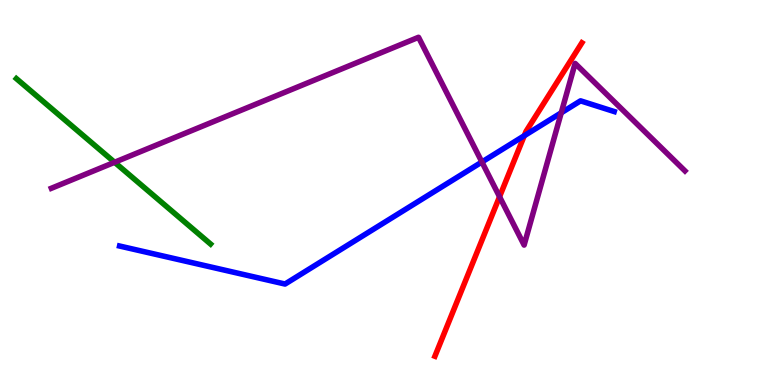[{'lines': ['blue', 'red'], 'intersections': [{'x': 6.76, 'y': 6.47}]}, {'lines': ['green', 'red'], 'intersections': []}, {'lines': ['purple', 'red'], 'intersections': [{'x': 6.45, 'y': 4.89}]}, {'lines': ['blue', 'green'], 'intersections': []}, {'lines': ['blue', 'purple'], 'intersections': [{'x': 6.22, 'y': 5.79}, {'x': 7.24, 'y': 7.07}]}, {'lines': ['green', 'purple'], 'intersections': [{'x': 1.48, 'y': 5.78}]}]